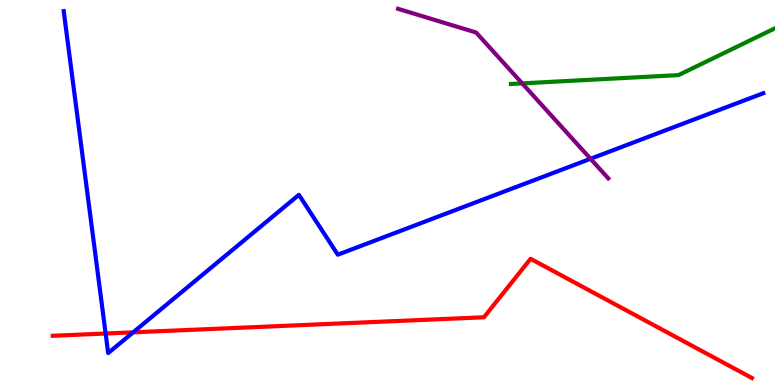[{'lines': ['blue', 'red'], 'intersections': [{'x': 1.36, 'y': 1.34}, {'x': 1.72, 'y': 1.37}]}, {'lines': ['green', 'red'], 'intersections': []}, {'lines': ['purple', 'red'], 'intersections': []}, {'lines': ['blue', 'green'], 'intersections': []}, {'lines': ['blue', 'purple'], 'intersections': [{'x': 7.62, 'y': 5.88}]}, {'lines': ['green', 'purple'], 'intersections': [{'x': 6.74, 'y': 7.83}]}]